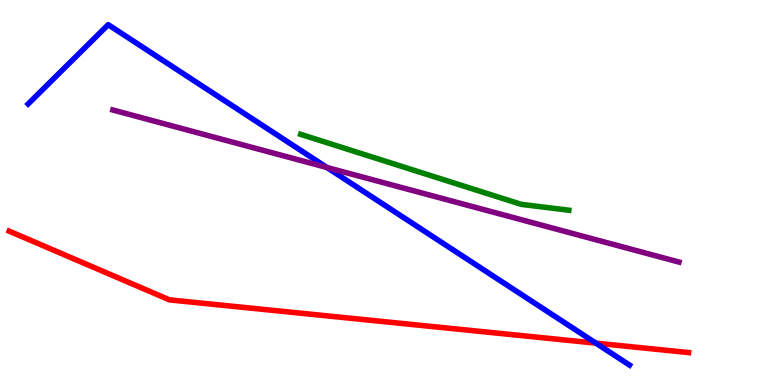[{'lines': ['blue', 'red'], 'intersections': [{'x': 7.69, 'y': 1.09}]}, {'lines': ['green', 'red'], 'intersections': []}, {'lines': ['purple', 'red'], 'intersections': []}, {'lines': ['blue', 'green'], 'intersections': []}, {'lines': ['blue', 'purple'], 'intersections': [{'x': 4.22, 'y': 5.65}]}, {'lines': ['green', 'purple'], 'intersections': []}]